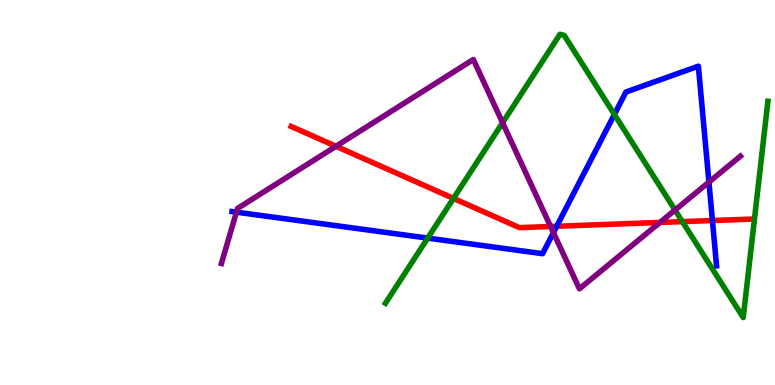[{'lines': ['blue', 'red'], 'intersections': [{'x': 7.18, 'y': 4.12}, {'x': 9.19, 'y': 4.27}]}, {'lines': ['green', 'red'], 'intersections': [{'x': 5.85, 'y': 4.85}, {'x': 8.8, 'y': 4.24}]}, {'lines': ['purple', 'red'], 'intersections': [{'x': 4.33, 'y': 6.2}, {'x': 7.1, 'y': 4.12}, {'x': 8.52, 'y': 4.22}]}, {'lines': ['blue', 'green'], 'intersections': [{'x': 5.52, 'y': 3.82}, {'x': 7.93, 'y': 7.03}]}, {'lines': ['blue', 'purple'], 'intersections': [{'x': 3.05, 'y': 4.49}, {'x': 7.14, 'y': 3.96}, {'x': 9.15, 'y': 5.27}]}, {'lines': ['green', 'purple'], 'intersections': [{'x': 6.48, 'y': 6.81}, {'x': 8.71, 'y': 4.54}]}]